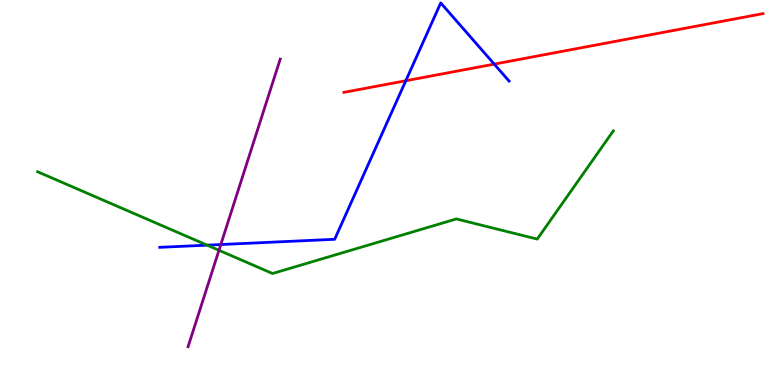[{'lines': ['blue', 'red'], 'intersections': [{'x': 5.24, 'y': 7.9}, {'x': 6.38, 'y': 8.33}]}, {'lines': ['green', 'red'], 'intersections': []}, {'lines': ['purple', 'red'], 'intersections': []}, {'lines': ['blue', 'green'], 'intersections': [{'x': 2.67, 'y': 3.63}]}, {'lines': ['blue', 'purple'], 'intersections': [{'x': 2.85, 'y': 3.65}]}, {'lines': ['green', 'purple'], 'intersections': [{'x': 2.83, 'y': 3.5}]}]